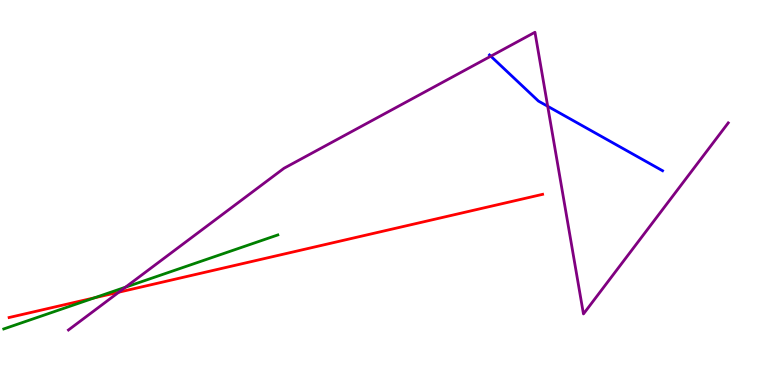[{'lines': ['blue', 'red'], 'intersections': []}, {'lines': ['green', 'red'], 'intersections': [{'x': 1.22, 'y': 2.27}]}, {'lines': ['purple', 'red'], 'intersections': [{'x': 1.53, 'y': 2.41}]}, {'lines': ['blue', 'green'], 'intersections': []}, {'lines': ['blue', 'purple'], 'intersections': [{'x': 6.33, 'y': 8.54}, {'x': 7.07, 'y': 7.24}]}, {'lines': ['green', 'purple'], 'intersections': [{'x': 1.62, 'y': 2.54}]}]